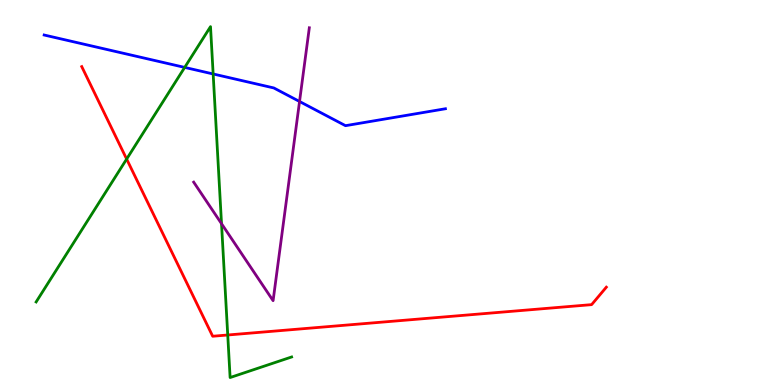[{'lines': ['blue', 'red'], 'intersections': []}, {'lines': ['green', 'red'], 'intersections': [{'x': 1.63, 'y': 5.87}, {'x': 2.94, 'y': 1.3}]}, {'lines': ['purple', 'red'], 'intersections': []}, {'lines': ['blue', 'green'], 'intersections': [{'x': 2.38, 'y': 8.25}, {'x': 2.75, 'y': 8.08}]}, {'lines': ['blue', 'purple'], 'intersections': [{'x': 3.87, 'y': 7.36}]}, {'lines': ['green', 'purple'], 'intersections': [{'x': 2.86, 'y': 4.19}]}]